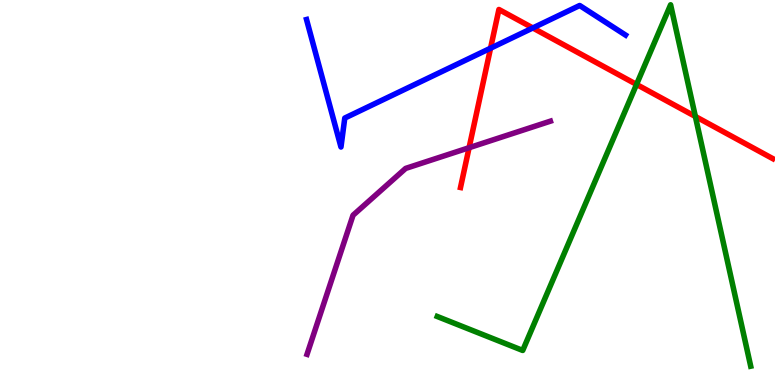[{'lines': ['blue', 'red'], 'intersections': [{'x': 6.33, 'y': 8.75}, {'x': 6.88, 'y': 9.27}]}, {'lines': ['green', 'red'], 'intersections': [{'x': 8.21, 'y': 7.81}, {'x': 8.97, 'y': 6.97}]}, {'lines': ['purple', 'red'], 'intersections': [{'x': 6.05, 'y': 6.16}]}, {'lines': ['blue', 'green'], 'intersections': []}, {'lines': ['blue', 'purple'], 'intersections': []}, {'lines': ['green', 'purple'], 'intersections': []}]